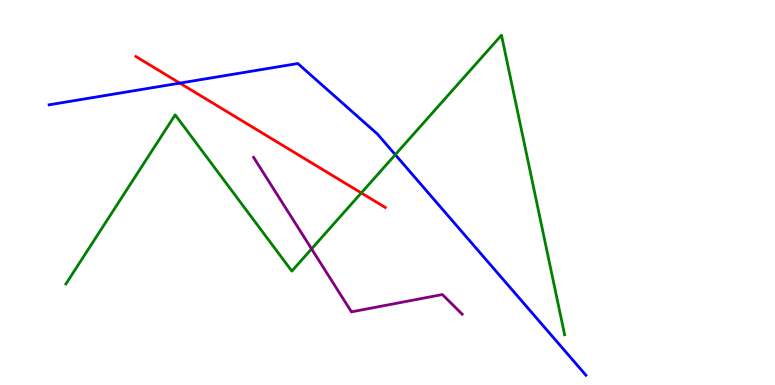[{'lines': ['blue', 'red'], 'intersections': [{'x': 2.32, 'y': 7.84}]}, {'lines': ['green', 'red'], 'intersections': [{'x': 4.66, 'y': 4.99}]}, {'lines': ['purple', 'red'], 'intersections': []}, {'lines': ['blue', 'green'], 'intersections': [{'x': 5.1, 'y': 5.98}]}, {'lines': ['blue', 'purple'], 'intersections': []}, {'lines': ['green', 'purple'], 'intersections': [{'x': 4.02, 'y': 3.54}]}]